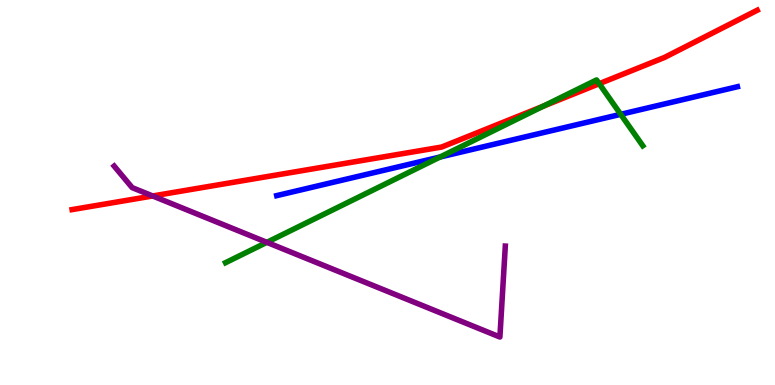[{'lines': ['blue', 'red'], 'intersections': []}, {'lines': ['green', 'red'], 'intersections': [{'x': 7.01, 'y': 7.24}, {'x': 7.73, 'y': 7.83}]}, {'lines': ['purple', 'red'], 'intersections': [{'x': 1.97, 'y': 4.91}]}, {'lines': ['blue', 'green'], 'intersections': [{'x': 5.68, 'y': 5.92}, {'x': 8.01, 'y': 7.03}]}, {'lines': ['blue', 'purple'], 'intersections': []}, {'lines': ['green', 'purple'], 'intersections': [{'x': 3.44, 'y': 3.71}]}]